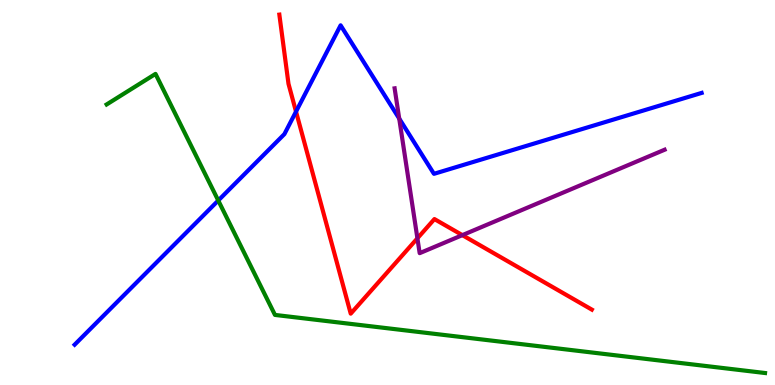[{'lines': ['blue', 'red'], 'intersections': [{'x': 3.82, 'y': 7.1}]}, {'lines': ['green', 'red'], 'intersections': []}, {'lines': ['purple', 'red'], 'intersections': [{'x': 5.39, 'y': 3.81}, {'x': 5.97, 'y': 3.89}]}, {'lines': ['blue', 'green'], 'intersections': [{'x': 2.82, 'y': 4.79}]}, {'lines': ['blue', 'purple'], 'intersections': [{'x': 5.15, 'y': 6.92}]}, {'lines': ['green', 'purple'], 'intersections': []}]